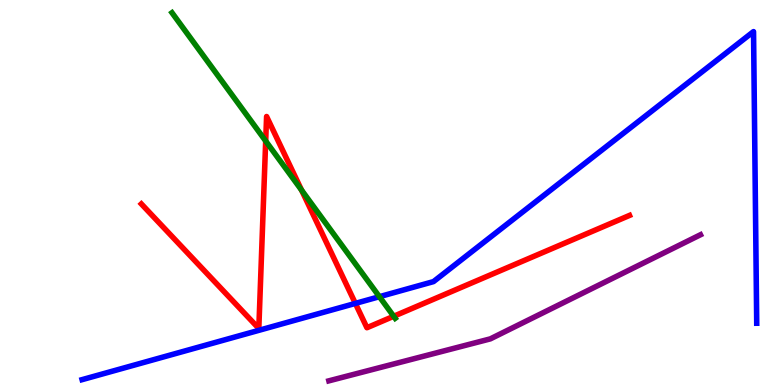[{'lines': ['blue', 'red'], 'intersections': [{'x': 4.59, 'y': 2.12}]}, {'lines': ['green', 'red'], 'intersections': [{'x': 3.43, 'y': 6.34}, {'x': 3.89, 'y': 5.06}, {'x': 5.08, 'y': 1.79}]}, {'lines': ['purple', 'red'], 'intersections': []}, {'lines': ['blue', 'green'], 'intersections': [{'x': 4.9, 'y': 2.29}]}, {'lines': ['blue', 'purple'], 'intersections': []}, {'lines': ['green', 'purple'], 'intersections': []}]